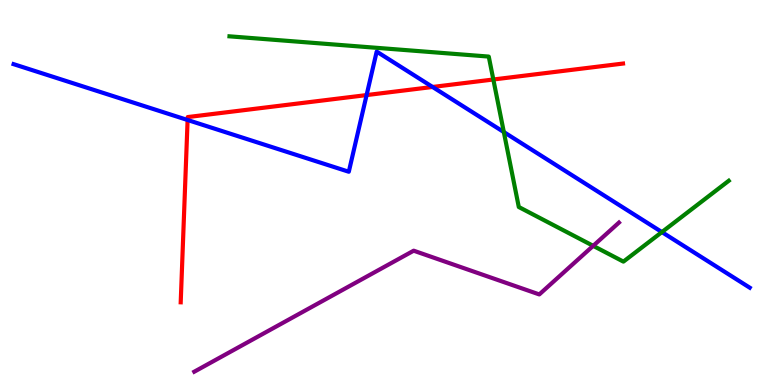[{'lines': ['blue', 'red'], 'intersections': [{'x': 2.42, 'y': 6.88}, {'x': 4.73, 'y': 7.53}, {'x': 5.58, 'y': 7.74}]}, {'lines': ['green', 'red'], 'intersections': [{'x': 6.37, 'y': 7.94}]}, {'lines': ['purple', 'red'], 'intersections': []}, {'lines': ['blue', 'green'], 'intersections': [{'x': 6.5, 'y': 6.57}, {'x': 8.54, 'y': 3.97}]}, {'lines': ['blue', 'purple'], 'intersections': []}, {'lines': ['green', 'purple'], 'intersections': [{'x': 7.65, 'y': 3.61}]}]